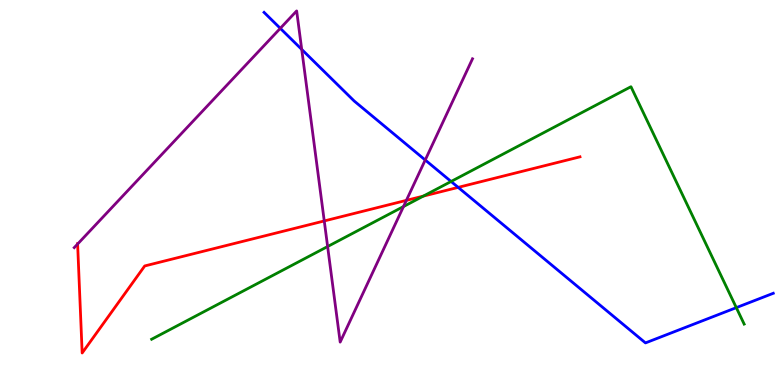[{'lines': ['blue', 'red'], 'intersections': [{'x': 5.91, 'y': 5.13}]}, {'lines': ['green', 'red'], 'intersections': [{'x': 5.46, 'y': 4.91}]}, {'lines': ['purple', 'red'], 'intersections': [{'x': 1.0, 'y': 3.66}, {'x': 4.18, 'y': 4.26}, {'x': 5.24, 'y': 4.8}]}, {'lines': ['blue', 'green'], 'intersections': [{'x': 5.82, 'y': 5.29}, {'x': 9.5, 'y': 2.01}]}, {'lines': ['blue', 'purple'], 'intersections': [{'x': 3.62, 'y': 9.26}, {'x': 3.89, 'y': 8.72}, {'x': 5.49, 'y': 5.84}]}, {'lines': ['green', 'purple'], 'intersections': [{'x': 4.23, 'y': 3.6}, {'x': 5.21, 'y': 4.63}]}]